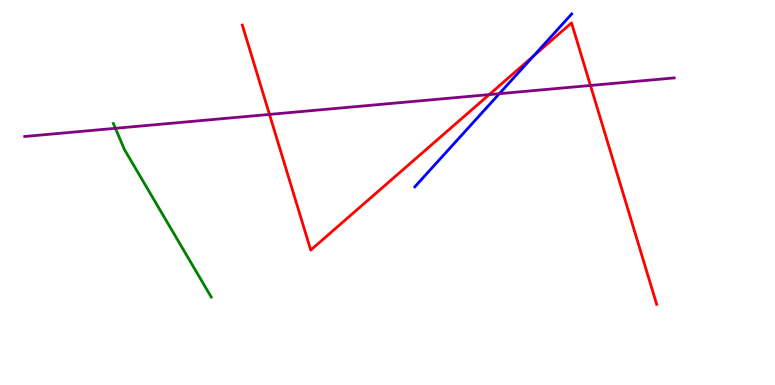[{'lines': ['blue', 'red'], 'intersections': [{'x': 6.89, 'y': 8.55}]}, {'lines': ['green', 'red'], 'intersections': []}, {'lines': ['purple', 'red'], 'intersections': [{'x': 3.48, 'y': 7.03}, {'x': 6.31, 'y': 7.54}, {'x': 7.62, 'y': 7.78}]}, {'lines': ['blue', 'green'], 'intersections': []}, {'lines': ['blue', 'purple'], 'intersections': [{'x': 6.44, 'y': 7.57}]}, {'lines': ['green', 'purple'], 'intersections': [{'x': 1.49, 'y': 6.67}]}]